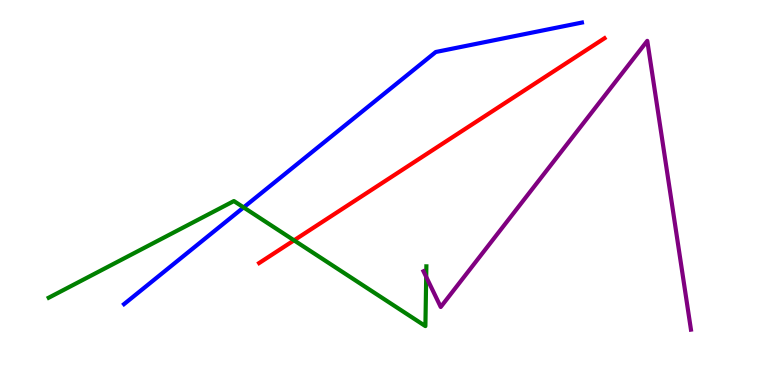[{'lines': ['blue', 'red'], 'intersections': []}, {'lines': ['green', 'red'], 'intersections': [{'x': 3.79, 'y': 3.76}]}, {'lines': ['purple', 'red'], 'intersections': []}, {'lines': ['blue', 'green'], 'intersections': [{'x': 3.14, 'y': 4.61}]}, {'lines': ['blue', 'purple'], 'intersections': []}, {'lines': ['green', 'purple'], 'intersections': [{'x': 5.5, 'y': 2.81}]}]